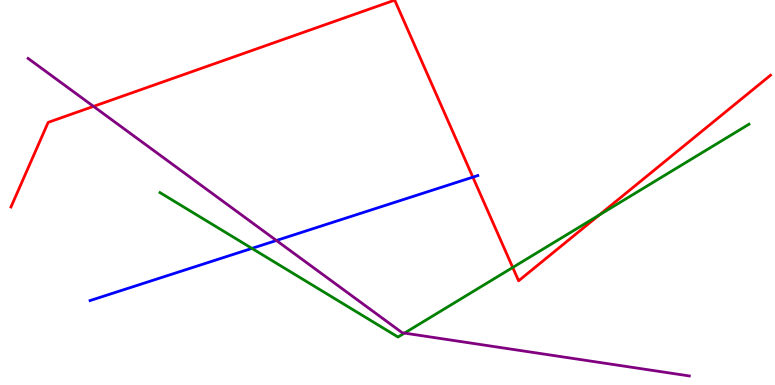[{'lines': ['blue', 'red'], 'intersections': [{'x': 6.1, 'y': 5.4}]}, {'lines': ['green', 'red'], 'intersections': [{'x': 6.62, 'y': 3.05}, {'x': 7.73, 'y': 4.41}]}, {'lines': ['purple', 'red'], 'intersections': [{'x': 1.21, 'y': 7.24}]}, {'lines': ['blue', 'green'], 'intersections': [{'x': 3.25, 'y': 3.55}]}, {'lines': ['blue', 'purple'], 'intersections': [{'x': 3.57, 'y': 3.75}]}, {'lines': ['green', 'purple'], 'intersections': [{'x': 5.22, 'y': 1.35}]}]